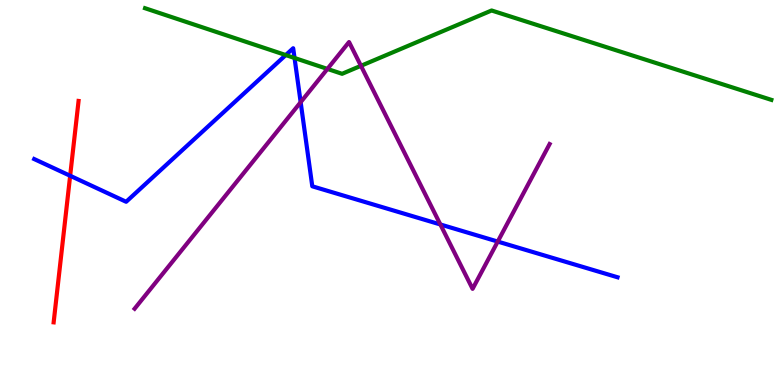[{'lines': ['blue', 'red'], 'intersections': [{'x': 0.905, 'y': 5.43}]}, {'lines': ['green', 'red'], 'intersections': []}, {'lines': ['purple', 'red'], 'intersections': []}, {'lines': ['blue', 'green'], 'intersections': [{'x': 3.69, 'y': 8.57}, {'x': 3.8, 'y': 8.49}]}, {'lines': ['blue', 'purple'], 'intersections': [{'x': 3.88, 'y': 7.35}, {'x': 5.68, 'y': 4.17}, {'x': 6.42, 'y': 3.73}]}, {'lines': ['green', 'purple'], 'intersections': [{'x': 4.22, 'y': 8.21}, {'x': 4.66, 'y': 8.29}]}]